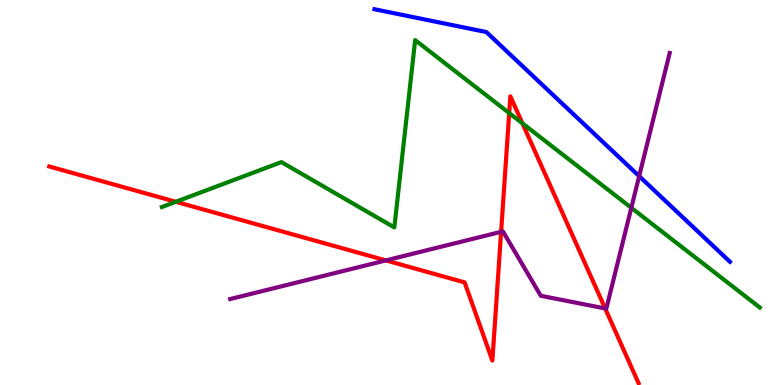[{'lines': ['blue', 'red'], 'intersections': []}, {'lines': ['green', 'red'], 'intersections': [{'x': 2.27, 'y': 4.76}, {'x': 6.57, 'y': 7.06}, {'x': 6.74, 'y': 6.8}]}, {'lines': ['purple', 'red'], 'intersections': [{'x': 4.98, 'y': 3.24}, {'x': 6.47, 'y': 3.98}, {'x': 7.81, 'y': 1.99}]}, {'lines': ['blue', 'green'], 'intersections': []}, {'lines': ['blue', 'purple'], 'intersections': [{'x': 8.25, 'y': 5.42}]}, {'lines': ['green', 'purple'], 'intersections': [{'x': 8.15, 'y': 4.6}]}]